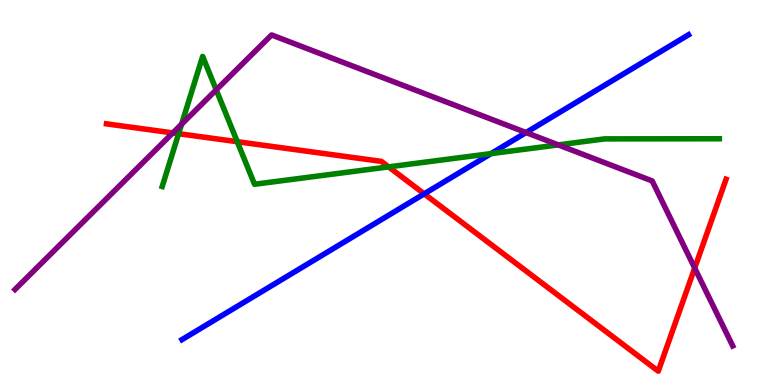[{'lines': ['blue', 'red'], 'intersections': [{'x': 5.47, 'y': 4.97}]}, {'lines': ['green', 'red'], 'intersections': [{'x': 2.3, 'y': 6.53}, {'x': 3.06, 'y': 6.32}, {'x': 5.01, 'y': 5.67}]}, {'lines': ['purple', 'red'], 'intersections': [{'x': 2.23, 'y': 6.55}, {'x': 8.96, 'y': 3.04}]}, {'lines': ['blue', 'green'], 'intersections': [{'x': 6.34, 'y': 6.01}]}, {'lines': ['blue', 'purple'], 'intersections': [{'x': 6.79, 'y': 6.56}]}, {'lines': ['green', 'purple'], 'intersections': [{'x': 2.34, 'y': 6.77}, {'x': 2.79, 'y': 7.67}, {'x': 7.2, 'y': 6.24}]}]